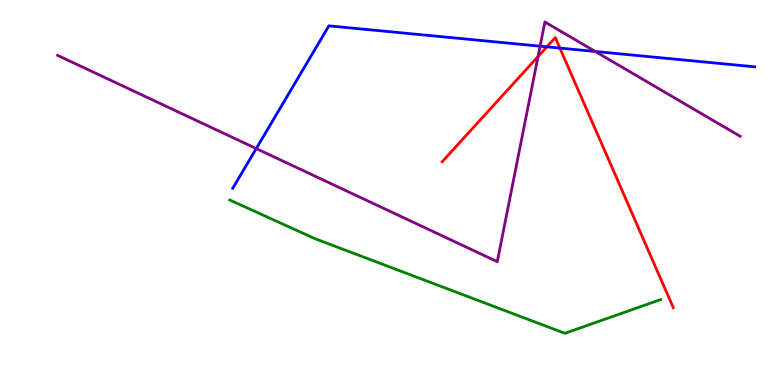[{'lines': ['blue', 'red'], 'intersections': [{'x': 7.06, 'y': 8.78}, {'x': 7.22, 'y': 8.75}]}, {'lines': ['green', 'red'], 'intersections': []}, {'lines': ['purple', 'red'], 'intersections': [{'x': 6.94, 'y': 8.53}]}, {'lines': ['blue', 'green'], 'intersections': []}, {'lines': ['blue', 'purple'], 'intersections': [{'x': 3.31, 'y': 6.14}, {'x': 6.97, 'y': 8.8}, {'x': 7.68, 'y': 8.66}]}, {'lines': ['green', 'purple'], 'intersections': []}]